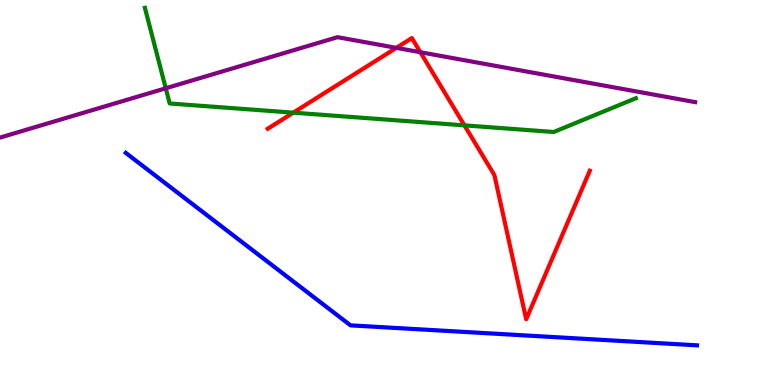[{'lines': ['blue', 'red'], 'intersections': []}, {'lines': ['green', 'red'], 'intersections': [{'x': 3.78, 'y': 7.07}, {'x': 5.99, 'y': 6.74}]}, {'lines': ['purple', 'red'], 'intersections': [{'x': 5.11, 'y': 8.76}, {'x': 5.42, 'y': 8.64}]}, {'lines': ['blue', 'green'], 'intersections': []}, {'lines': ['blue', 'purple'], 'intersections': []}, {'lines': ['green', 'purple'], 'intersections': [{'x': 2.14, 'y': 7.71}]}]